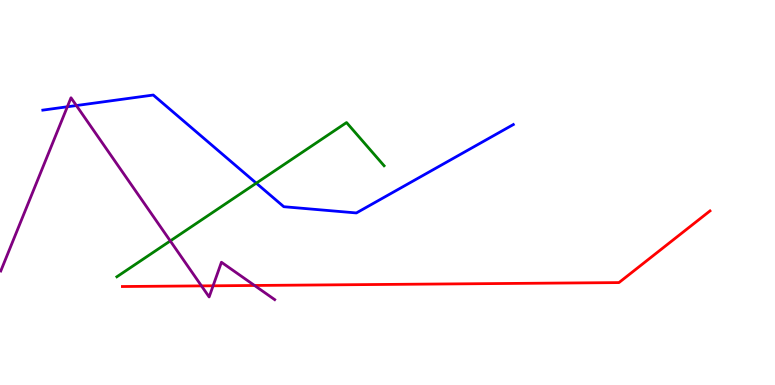[{'lines': ['blue', 'red'], 'intersections': []}, {'lines': ['green', 'red'], 'intersections': []}, {'lines': ['purple', 'red'], 'intersections': [{'x': 2.6, 'y': 2.57}, {'x': 2.75, 'y': 2.58}, {'x': 3.28, 'y': 2.59}]}, {'lines': ['blue', 'green'], 'intersections': [{'x': 3.31, 'y': 5.24}]}, {'lines': ['blue', 'purple'], 'intersections': [{'x': 0.869, 'y': 7.23}, {'x': 0.985, 'y': 7.26}]}, {'lines': ['green', 'purple'], 'intersections': [{'x': 2.2, 'y': 3.74}]}]